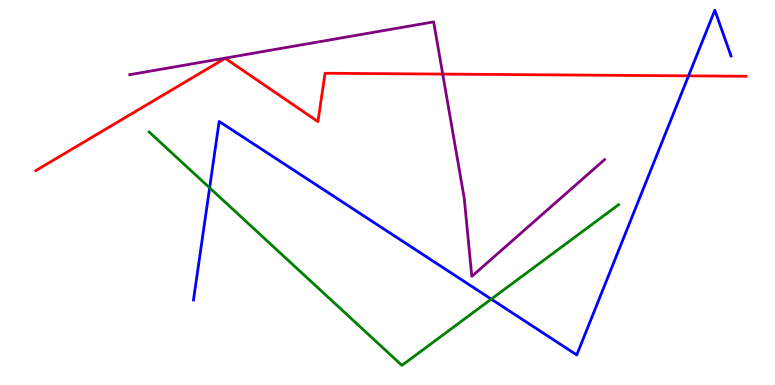[{'lines': ['blue', 'red'], 'intersections': [{'x': 8.88, 'y': 8.03}]}, {'lines': ['green', 'red'], 'intersections': []}, {'lines': ['purple', 'red'], 'intersections': [{'x': 5.71, 'y': 8.08}]}, {'lines': ['blue', 'green'], 'intersections': [{'x': 2.7, 'y': 5.12}, {'x': 6.34, 'y': 2.23}]}, {'lines': ['blue', 'purple'], 'intersections': []}, {'lines': ['green', 'purple'], 'intersections': []}]